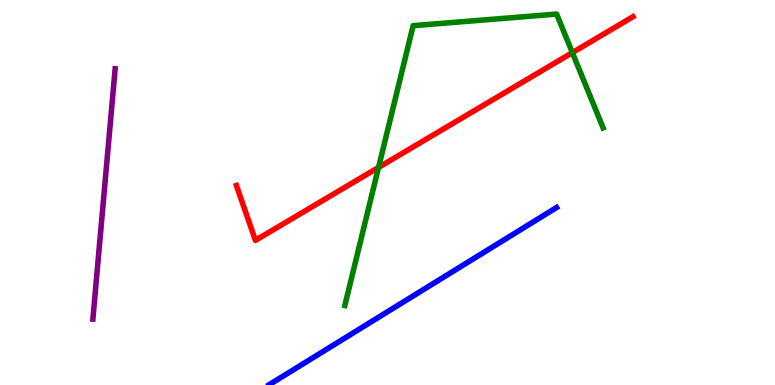[{'lines': ['blue', 'red'], 'intersections': []}, {'lines': ['green', 'red'], 'intersections': [{'x': 4.88, 'y': 5.65}, {'x': 7.39, 'y': 8.63}]}, {'lines': ['purple', 'red'], 'intersections': []}, {'lines': ['blue', 'green'], 'intersections': []}, {'lines': ['blue', 'purple'], 'intersections': []}, {'lines': ['green', 'purple'], 'intersections': []}]